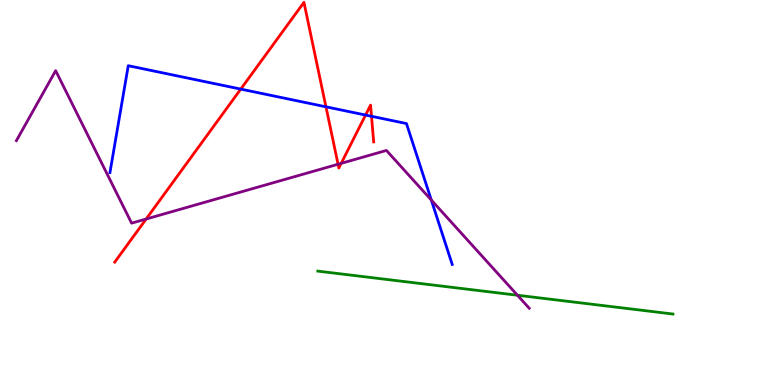[{'lines': ['blue', 'red'], 'intersections': [{'x': 3.11, 'y': 7.69}, {'x': 4.21, 'y': 7.23}, {'x': 4.72, 'y': 7.01}, {'x': 4.79, 'y': 6.98}]}, {'lines': ['green', 'red'], 'intersections': []}, {'lines': ['purple', 'red'], 'intersections': [{'x': 1.89, 'y': 4.31}, {'x': 4.36, 'y': 5.73}, {'x': 4.4, 'y': 5.76}]}, {'lines': ['blue', 'green'], 'intersections': []}, {'lines': ['blue', 'purple'], 'intersections': [{'x': 5.57, 'y': 4.8}]}, {'lines': ['green', 'purple'], 'intersections': [{'x': 6.68, 'y': 2.33}]}]